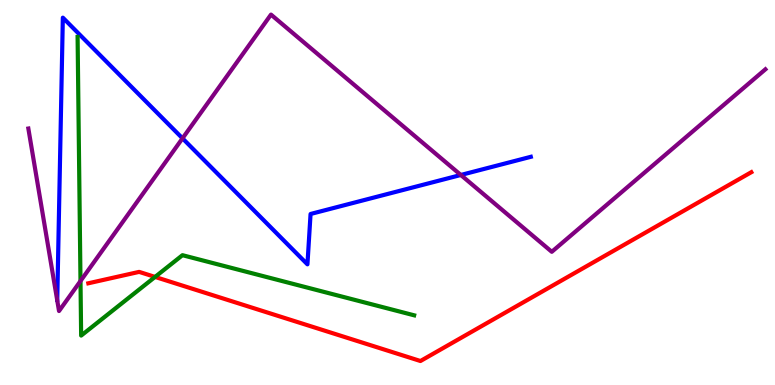[{'lines': ['blue', 'red'], 'intersections': []}, {'lines': ['green', 'red'], 'intersections': [{'x': 2.0, 'y': 2.81}]}, {'lines': ['purple', 'red'], 'intersections': []}, {'lines': ['blue', 'green'], 'intersections': []}, {'lines': ['blue', 'purple'], 'intersections': [{'x': 2.35, 'y': 6.41}, {'x': 5.95, 'y': 5.46}]}, {'lines': ['green', 'purple'], 'intersections': [{'x': 1.04, 'y': 2.7}]}]